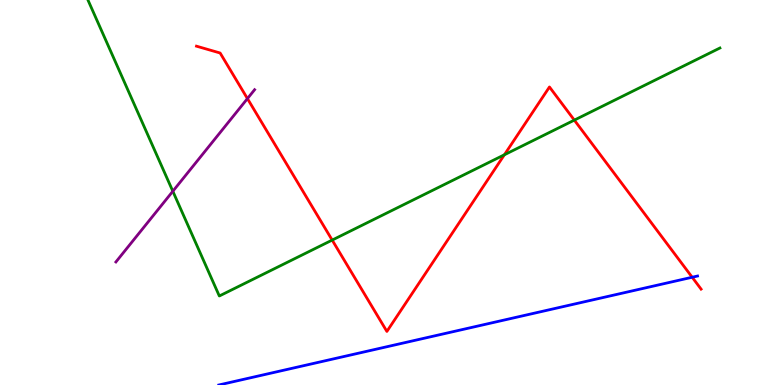[{'lines': ['blue', 'red'], 'intersections': [{'x': 8.93, 'y': 2.8}]}, {'lines': ['green', 'red'], 'intersections': [{'x': 4.29, 'y': 3.76}, {'x': 6.51, 'y': 5.98}, {'x': 7.41, 'y': 6.88}]}, {'lines': ['purple', 'red'], 'intersections': [{'x': 3.19, 'y': 7.44}]}, {'lines': ['blue', 'green'], 'intersections': []}, {'lines': ['blue', 'purple'], 'intersections': []}, {'lines': ['green', 'purple'], 'intersections': [{'x': 2.23, 'y': 5.03}]}]